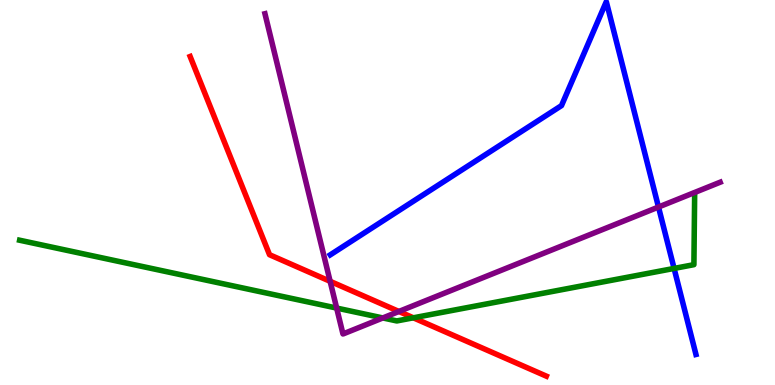[{'lines': ['blue', 'red'], 'intersections': []}, {'lines': ['green', 'red'], 'intersections': [{'x': 5.33, 'y': 1.75}]}, {'lines': ['purple', 'red'], 'intersections': [{'x': 4.26, 'y': 2.69}, {'x': 5.15, 'y': 1.91}]}, {'lines': ['blue', 'green'], 'intersections': [{'x': 8.7, 'y': 3.03}]}, {'lines': ['blue', 'purple'], 'intersections': [{'x': 8.5, 'y': 4.62}]}, {'lines': ['green', 'purple'], 'intersections': [{'x': 4.34, 'y': 2.0}, {'x': 4.94, 'y': 1.74}]}]